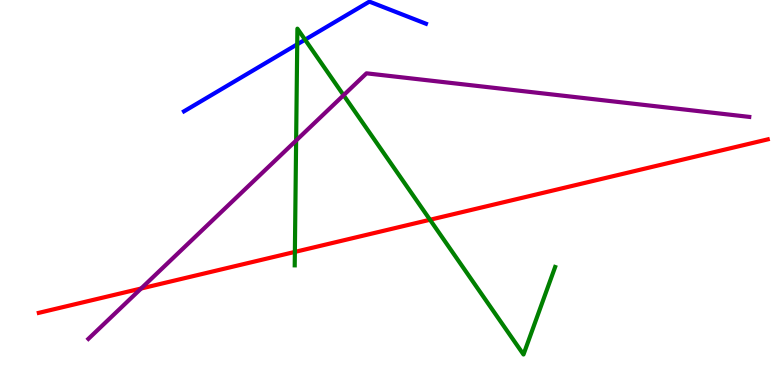[{'lines': ['blue', 'red'], 'intersections': []}, {'lines': ['green', 'red'], 'intersections': [{'x': 3.8, 'y': 3.46}, {'x': 5.55, 'y': 4.29}]}, {'lines': ['purple', 'red'], 'intersections': [{'x': 1.82, 'y': 2.51}]}, {'lines': ['blue', 'green'], 'intersections': [{'x': 3.84, 'y': 8.85}, {'x': 3.94, 'y': 8.97}]}, {'lines': ['blue', 'purple'], 'intersections': []}, {'lines': ['green', 'purple'], 'intersections': [{'x': 3.82, 'y': 6.35}, {'x': 4.43, 'y': 7.53}]}]